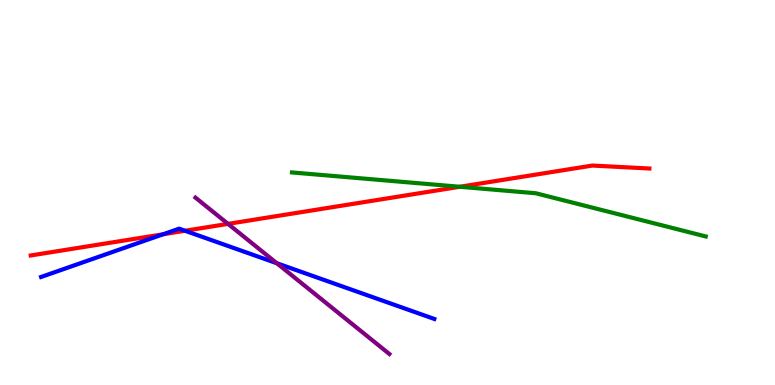[{'lines': ['blue', 'red'], 'intersections': [{'x': 2.1, 'y': 3.92}, {'x': 2.39, 'y': 4.01}]}, {'lines': ['green', 'red'], 'intersections': [{'x': 5.93, 'y': 5.15}]}, {'lines': ['purple', 'red'], 'intersections': [{'x': 2.94, 'y': 4.18}]}, {'lines': ['blue', 'green'], 'intersections': []}, {'lines': ['blue', 'purple'], 'intersections': [{'x': 3.57, 'y': 3.16}]}, {'lines': ['green', 'purple'], 'intersections': []}]